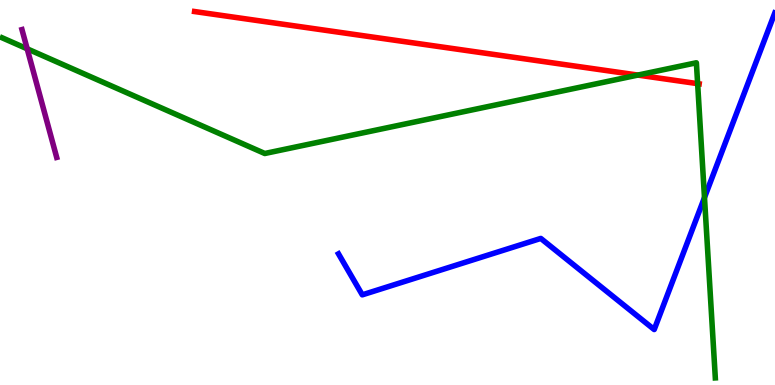[{'lines': ['blue', 'red'], 'intersections': []}, {'lines': ['green', 'red'], 'intersections': [{'x': 8.23, 'y': 8.05}, {'x': 9.0, 'y': 7.83}]}, {'lines': ['purple', 'red'], 'intersections': []}, {'lines': ['blue', 'green'], 'intersections': [{'x': 9.09, 'y': 4.87}]}, {'lines': ['blue', 'purple'], 'intersections': []}, {'lines': ['green', 'purple'], 'intersections': [{'x': 0.351, 'y': 8.73}]}]